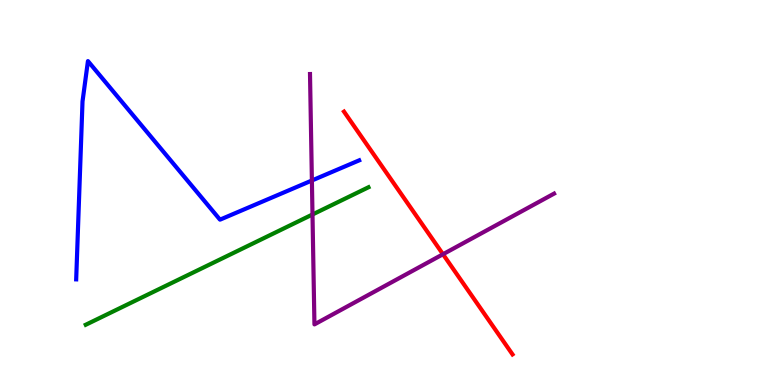[{'lines': ['blue', 'red'], 'intersections': []}, {'lines': ['green', 'red'], 'intersections': []}, {'lines': ['purple', 'red'], 'intersections': [{'x': 5.72, 'y': 3.4}]}, {'lines': ['blue', 'green'], 'intersections': []}, {'lines': ['blue', 'purple'], 'intersections': [{'x': 4.02, 'y': 5.31}]}, {'lines': ['green', 'purple'], 'intersections': [{'x': 4.03, 'y': 4.43}]}]